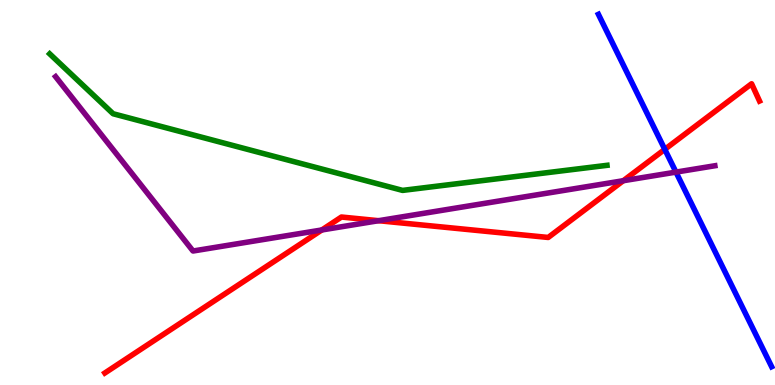[{'lines': ['blue', 'red'], 'intersections': [{'x': 8.58, 'y': 6.12}]}, {'lines': ['green', 'red'], 'intersections': []}, {'lines': ['purple', 'red'], 'intersections': [{'x': 4.15, 'y': 4.03}, {'x': 4.89, 'y': 4.27}, {'x': 8.04, 'y': 5.31}]}, {'lines': ['blue', 'green'], 'intersections': []}, {'lines': ['blue', 'purple'], 'intersections': [{'x': 8.72, 'y': 5.53}]}, {'lines': ['green', 'purple'], 'intersections': []}]